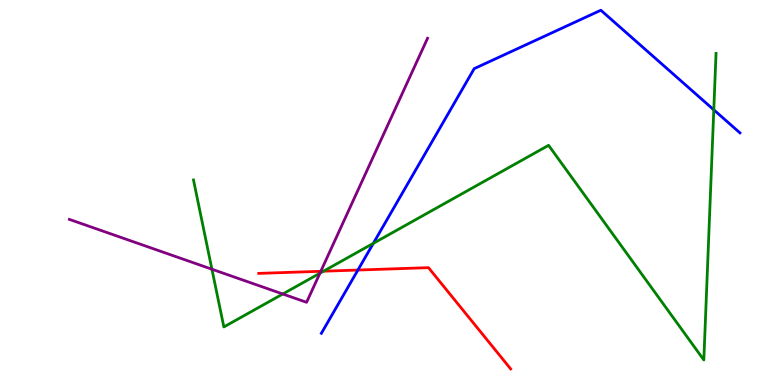[{'lines': ['blue', 'red'], 'intersections': [{'x': 4.62, 'y': 2.99}]}, {'lines': ['green', 'red'], 'intersections': [{'x': 4.17, 'y': 2.96}]}, {'lines': ['purple', 'red'], 'intersections': [{'x': 4.14, 'y': 2.95}]}, {'lines': ['blue', 'green'], 'intersections': [{'x': 4.82, 'y': 3.68}, {'x': 9.21, 'y': 7.15}]}, {'lines': ['blue', 'purple'], 'intersections': []}, {'lines': ['green', 'purple'], 'intersections': [{'x': 2.73, 'y': 3.01}, {'x': 3.65, 'y': 2.36}, {'x': 4.13, 'y': 2.9}]}]